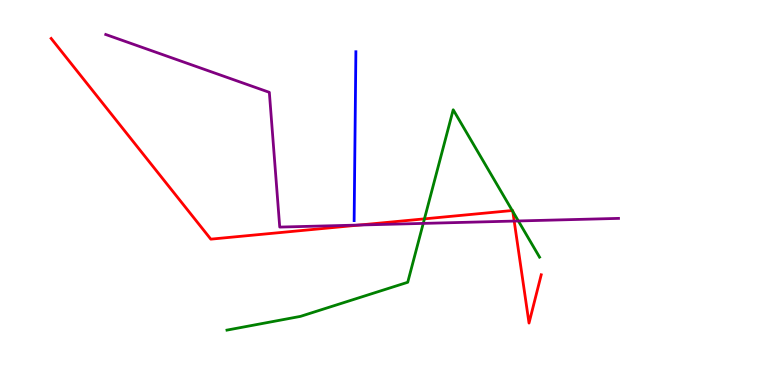[{'lines': ['blue', 'red'], 'intersections': []}, {'lines': ['green', 'red'], 'intersections': [{'x': 5.48, 'y': 4.32}, {'x': 6.61, 'y': 4.53}, {'x': 6.62, 'y': 4.51}]}, {'lines': ['purple', 'red'], 'intersections': [{'x': 4.64, 'y': 4.15}, {'x': 6.63, 'y': 4.26}]}, {'lines': ['blue', 'green'], 'intersections': []}, {'lines': ['blue', 'purple'], 'intersections': []}, {'lines': ['green', 'purple'], 'intersections': [{'x': 5.46, 'y': 4.2}, {'x': 6.69, 'y': 4.26}]}]